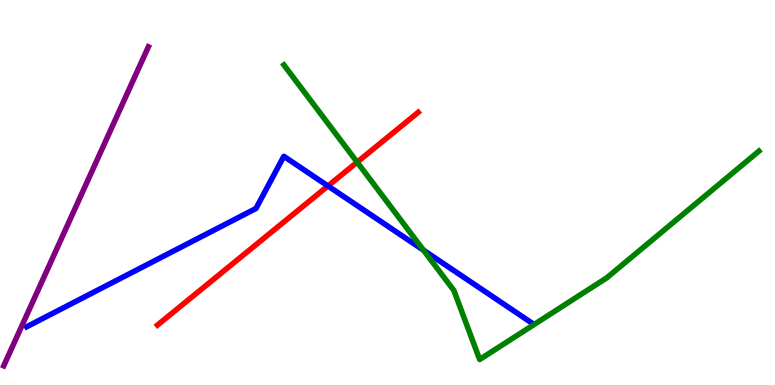[{'lines': ['blue', 'red'], 'intersections': [{'x': 4.23, 'y': 5.17}]}, {'lines': ['green', 'red'], 'intersections': [{'x': 4.61, 'y': 5.79}]}, {'lines': ['purple', 'red'], 'intersections': []}, {'lines': ['blue', 'green'], 'intersections': [{'x': 5.46, 'y': 3.5}]}, {'lines': ['blue', 'purple'], 'intersections': []}, {'lines': ['green', 'purple'], 'intersections': []}]